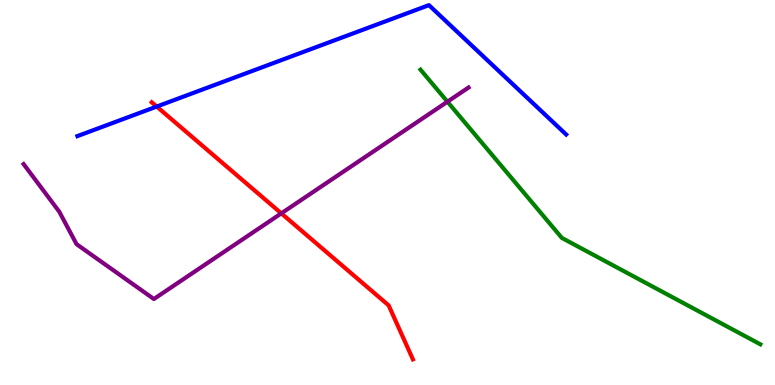[{'lines': ['blue', 'red'], 'intersections': [{'x': 2.02, 'y': 7.23}]}, {'lines': ['green', 'red'], 'intersections': []}, {'lines': ['purple', 'red'], 'intersections': [{'x': 3.63, 'y': 4.46}]}, {'lines': ['blue', 'green'], 'intersections': []}, {'lines': ['blue', 'purple'], 'intersections': []}, {'lines': ['green', 'purple'], 'intersections': [{'x': 5.77, 'y': 7.36}]}]